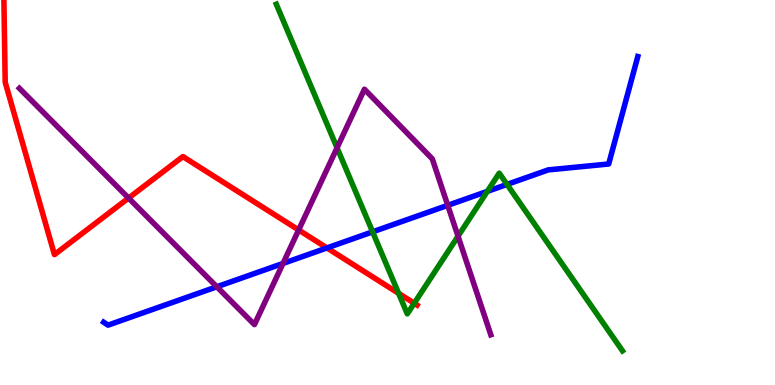[{'lines': ['blue', 'red'], 'intersections': [{'x': 4.22, 'y': 3.56}]}, {'lines': ['green', 'red'], 'intersections': [{'x': 5.14, 'y': 2.38}, {'x': 5.35, 'y': 2.12}]}, {'lines': ['purple', 'red'], 'intersections': [{'x': 1.66, 'y': 4.86}, {'x': 3.85, 'y': 4.03}]}, {'lines': ['blue', 'green'], 'intersections': [{'x': 4.81, 'y': 3.98}, {'x': 6.29, 'y': 5.03}, {'x': 6.54, 'y': 5.21}]}, {'lines': ['blue', 'purple'], 'intersections': [{'x': 2.8, 'y': 2.55}, {'x': 3.65, 'y': 3.16}, {'x': 5.78, 'y': 4.67}]}, {'lines': ['green', 'purple'], 'intersections': [{'x': 4.35, 'y': 6.16}, {'x': 5.91, 'y': 3.86}]}]